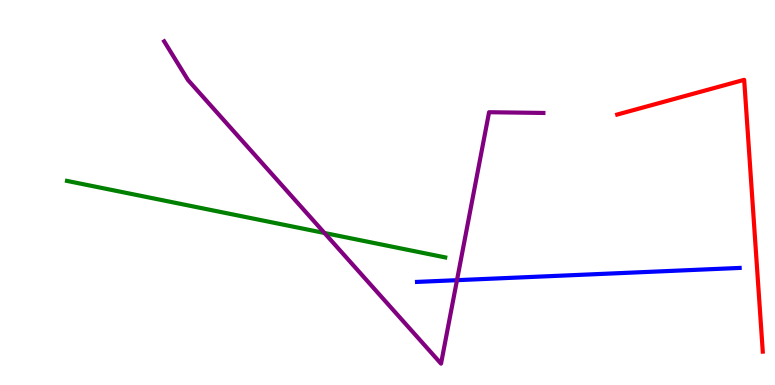[{'lines': ['blue', 'red'], 'intersections': []}, {'lines': ['green', 'red'], 'intersections': []}, {'lines': ['purple', 'red'], 'intersections': []}, {'lines': ['blue', 'green'], 'intersections': []}, {'lines': ['blue', 'purple'], 'intersections': [{'x': 5.9, 'y': 2.72}]}, {'lines': ['green', 'purple'], 'intersections': [{'x': 4.19, 'y': 3.95}]}]